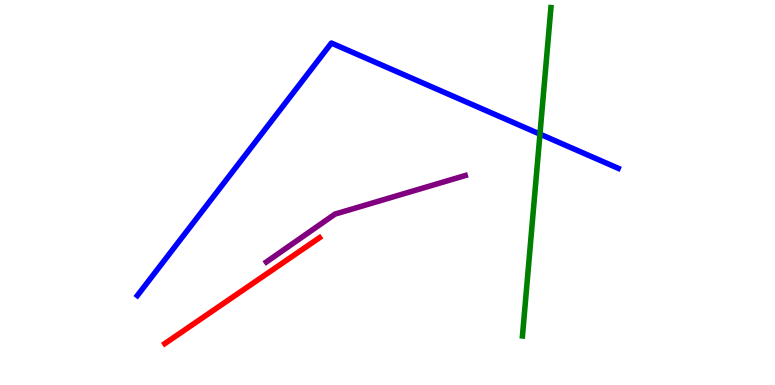[{'lines': ['blue', 'red'], 'intersections': []}, {'lines': ['green', 'red'], 'intersections': []}, {'lines': ['purple', 'red'], 'intersections': []}, {'lines': ['blue', 'green'], 'intersections': [{'x': 6.97, 'y': 6.52}]}, {'lines': ['blue', 'purple'], 'intersections': []}, {'lines': ['green', 'purple'], 'intersections': []}]